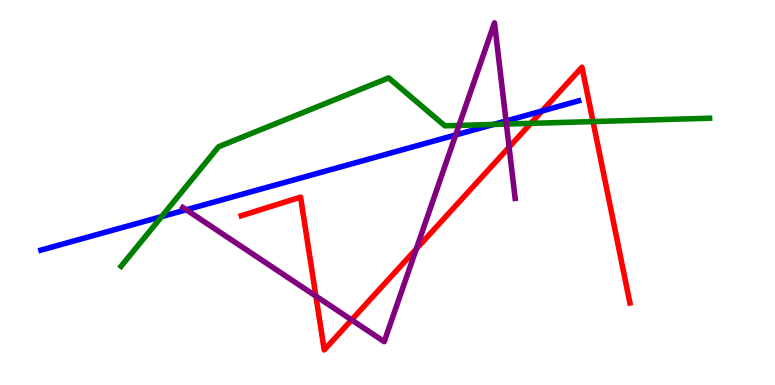[{'lines': ['blue', 'red'], 'intersections': [{'x': 6.99, 'y': 7.12}]}, {'lines': ['green', 'red'], 'intersections': [{'x': 6.85, 'y': 6.8}, {'x': 7.65, 'y': 6.84}]}, {'lines': ['purple', 'red'], 'intersections': [{'x': 4.08, 'y': 2.31}, {'x': 4.54, 'y': 1.69}, {'x': 5.37, 'y': 3.53}, {'x': 6.57, 'y': 6.18}]}, {'lines': ['blue', 'green'], 'intersections': [{'x': 2.09, 'y': 4.37}, {'x': 6.37, 'y': 6.77}]}, {'lines': ['blue', 'purple'], 'intersections': [{'x': 2.4, 'y': 4.55}, {'x': 5.88, 'y': 6.49}, {'x': 6.53, 'y': 6.86}]}, {'lines': ['green', 'purple'], 'intersections': [{'x': 5.92, 'y': 6.74}, {'x': 6.53, 'y': 6.78}]}]